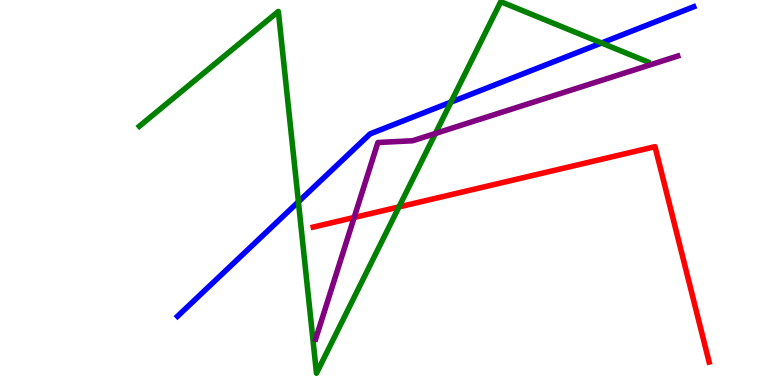[{'lines': ['blue', 'red'], 'intersections': []}, {'lines': ['green', 'red'], 'intersections': [{'x': 5.15, 'y': 4.63}]}, {'lines': ['purple', 'red'], 'intersections': [{'x': 4.57, 'y': 4.35}]}, {'lines': ['blue', 'green'], 'intersections': [{'x': 3.85, 'y': 4.76}, {'x': 5.82, 'y': 7.35}, {'x': 7.76, 'y': 8.88}]}, {'lines': ['blue', 'purple'], 'intersections': []}, {'lines': ['green', 'purple'], 'intersections': [{'x': 5.62, 'y': 6.53}]}]